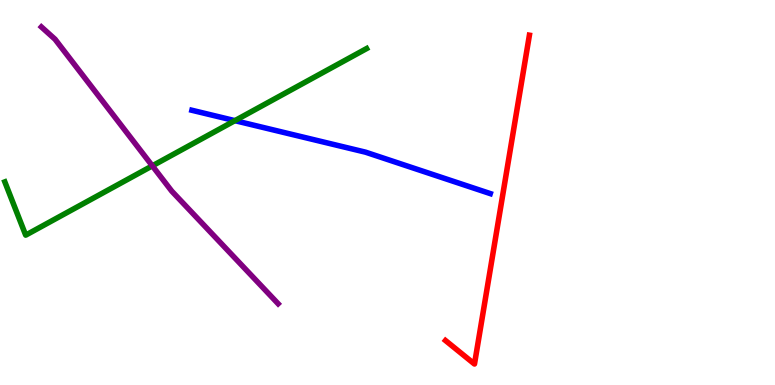[{'lines': ['blue', 'red'], 'intersections': []}, {'lines': ['green', 'red'], 'intersections': []}, {'lines': ['purple', 'red'], 'intersections': []}, {'lines': ['blue', 'green'], 'intersections': [{'x': 3.03, 'y': 6.87}]}, {'lines': ['blue', 'purple'], 'intersections': []}, {'lines': ['green', 'purple'], 'intersections': [{'x': 1.97, 'y': 5.69}]}]